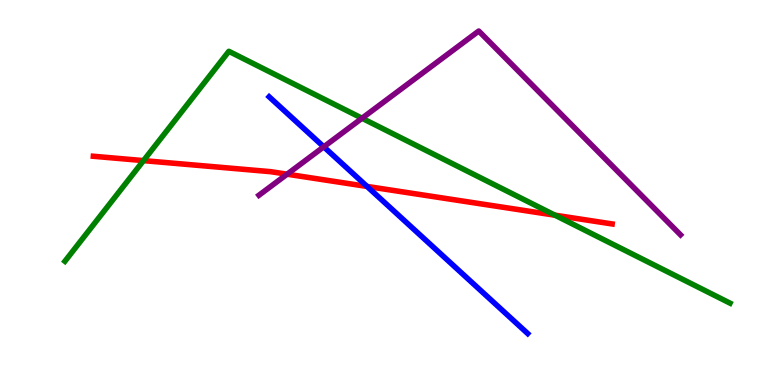[{'lines': ['blue', 'red'], 'intersections': [{'x': 4.74, 'y': 5.16}]}, {'lines': ['green', 'red'], 'intersections': [{'x': 1.85, 'y': 5.83}, {'x': 7.16, 'y': 4.41}]}, {'lines': ['purple', 'red'], 'intersections': [{'x': 3.7, 'y': 5.48}]}, {'lines': ['blue', 'green'], 'intersections': []}, {'lines': ['blue', 'purple'], 'intersections': [{'x': 4.18, 'y': 6.19}]}, {'lines': ['green', 'purple'], 'intersections': [{'x': 4.67, 'y': 6.93}]}]